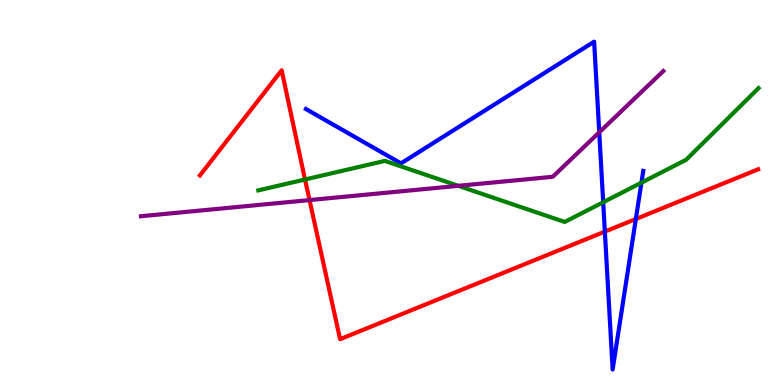[{'lines': ['blue', 'red'], 'intersections': [{'x': 7.8, 'y': 3.98}, {'x': 8.2, 'y': 4.31}]}, {'lines': ['green', 'red'], 'intersections': [{'x': 3.94, 'y': 5.34}]}, {'lines': ['purple', 'red'], 'intersections': [{'x': 3.99, 'y': 4.8}]}, {'lines': ['blue', 'green'], 'intersections': [{'x': 7.78, 'y': 4.75}, {'x': 8.28, 'y': 5.26}]}, {'lines': ['blue', 'purple'], 'intersections': [{'x': 7.73, 'y': 6.56}]}, {'lines': ['green', 'purple'], 'intersections': [{'x': 5.91, 'y': 5.17}]}]